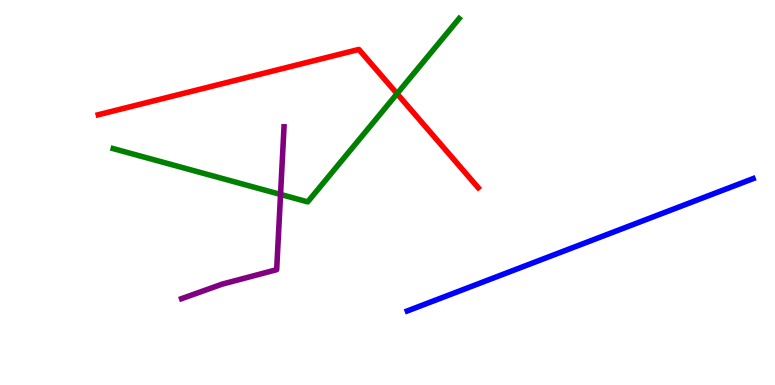[{'lines': ['blue', 'red'], 'intersections': []}, {'lines': ['green', 'red'], 'intersections': [{'x': 5.12, 'y': 7.57}]}, {'lines': ['purple', 'red'], 'intersections': []}, {'lines': ['blue', 'green'], 'intersections': []}, {'lines': ['blue', 'purple'], 'intersections': []}, {'lines': ['green', 'purple'], 'intersections': [{'x': 3.62, 'y': 4.95}]}]